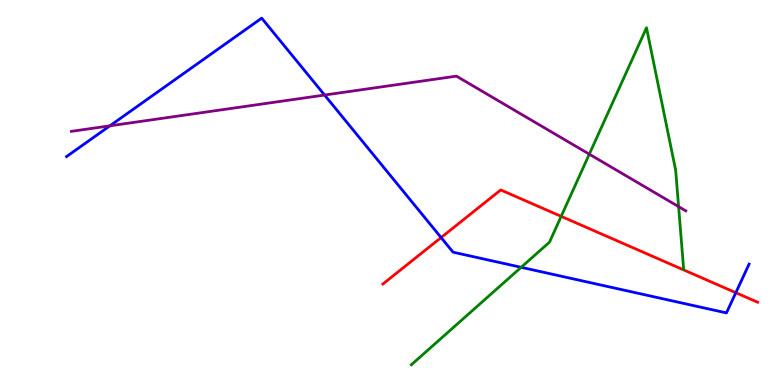[{'lines': ['blue', 'red'], 'intersections': [{'x': 5.69, 'y': 3.83}, {'x': 9.49, 'y': 2.4}]}, {'lines': ['green', 'red'], 'intersections': [{'x': 7.24, 'y': 4.38}]}, {'lines': ['purple', 'red'], 'intersections': []}, {'lines': ['blue', 'green'], 'intersections': [{'x': 6.72, 'y': 3.06}]}, {'lines': ['blue', 'purple'], 'intersections': [{'x': 1.42, 'y': 6.73}, {'x': 4.19, 'y': 7.53}]}, {'lines': ['green', 'purple'], 'intersections': [{'x': 7.6, 'y': 6.0}, {'x': 8.76, 'y': 4.63}]}]